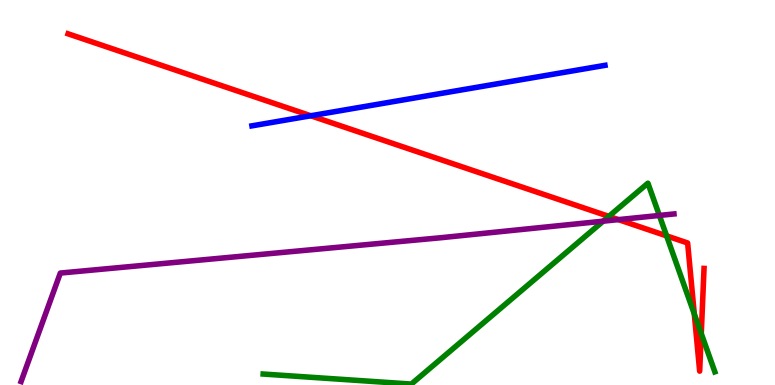[{'lines': ['blue', 'red'], 'intersections': [{'x': 4.01, 'y': 6.99}]}, {'lines': ['green', 'red'], 'intersections': [{'x': 7.86, 'y': 4.38}, {'x': 8.6, 'y': 3.87}, {'x': 8.96, 'y': 1.85}, {'x': 9.05, 'y': 1.34}]}, {'lines': ['purple', 'red'], 'intersections': [{'x': 7.98, 'y': 4.3}]}, {'lines': ['blue', 'green'], 'intersections': []}, {'lines': ['blue', 'purple'], 'intersections': []}, {'lines': ['green', 'purple'], 'intersections': [{'x': 7.78, 'y': 4.26}, {'x': 8.51, 'y': 4.4}]}]